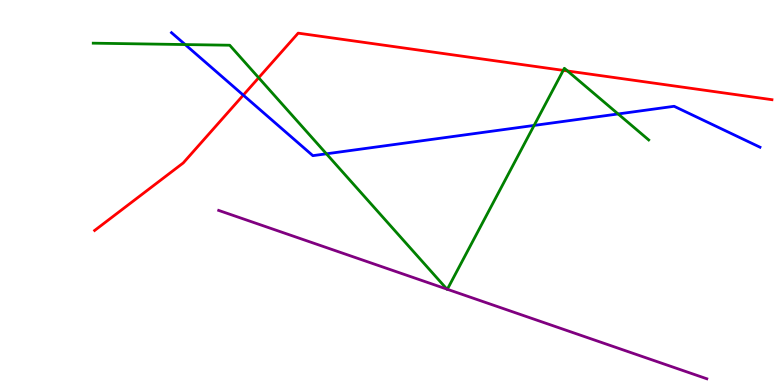[{'lines': ['blue', 'red'], 'intersections': [{'x': 3.14, 'y': 7.53}]}, {'lines': ['green', 'red'], 'intersections': [{'x': 3.34, 'y': 7.98}, {'x': 7.27, 'y': 8.17}, {'x': 7.32, 'y': 8.16}]}, {'lines': ['purple', 'red'], 'intersections': []}, {'lines': ['blue', 'green'], 'intersections': [{'x': 2.39, 'y': 8.84}, {'x': 4.21, 'y': 6.01}, {'x': 6.89, 'y': 6.74}, {'x': 7.98, 'y': 7.04}]}, {'lines': ['blue', 'purple'], 'intersections': []}, {'lines': ['green', 'purple'], 'intersections': [{'x': 5.77, 'y': 2.49}, {'x': 5.77, 'y': 2.49}]}]